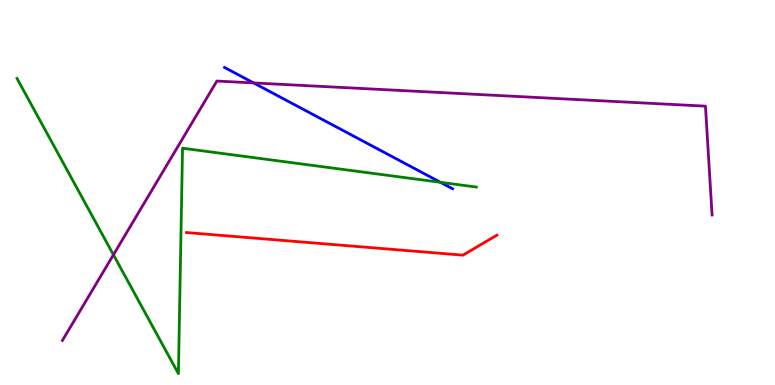[{'lines': ['blue', 'red'], 'intersections': []}, {'lines': ['green', 'red'], 'intersections': []}, {'lines': ['purple', 'red'], 'intersections': []}, {'lines': ['blue', 'green'], 'intersections': [{'x': 5.68, 'y': 5.26}]}, {'lines': ['blue', 'purple'], 'intersections': [{'x': 3.27, 'y': 7.85}]}, {'lines': ['green', 'purple'], 'intersections': [{'x': 1.46, 'y': 3.38}]}]